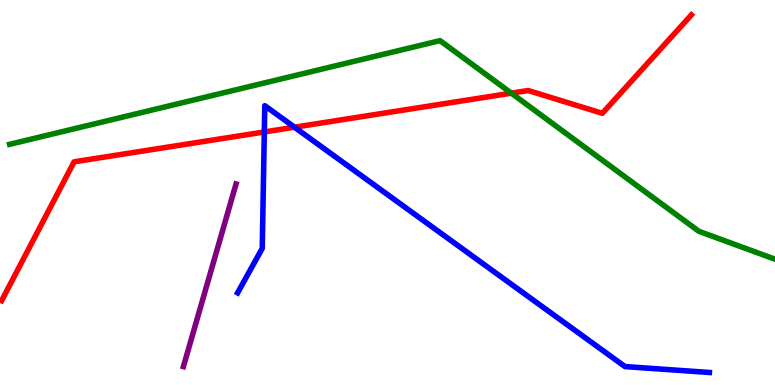[{'lines': ['blue', 'red'], 'intersections': [{'x': 3.41, 'y': 6.57}, {'x': 3.8, 'y': 6.7}]}, {'lines': ['green', 'red'], 'intersections': [{'x': 6.6, 'y': 7.58}]}, {'lines': ['purple', 'red'], 'intersections': []}, {'lines': ['blue', 'green'], 'intersections': []}, {'lines': ['blue', 'purple'], 'intersections': []}, {'lines': ['green', 'purple'], 'intersections': []}]